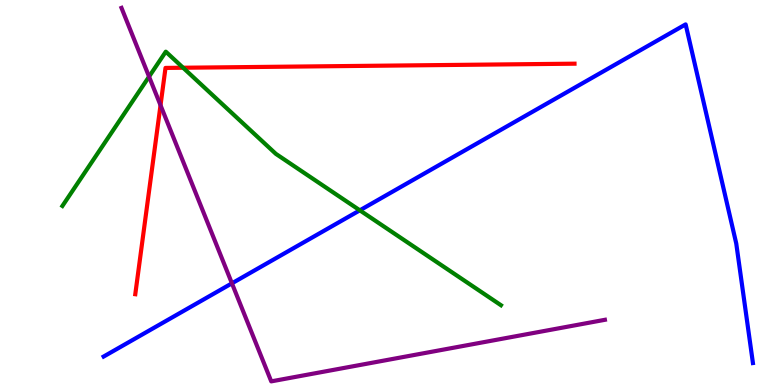[{'lines': ['blue', 'red'], 'intersections': []}, {'lines': ['green', 'red'], 'intersections': [{'x': 2.36, 'y': 8.24}]}, {'lines': ['purple', 'red'], 'intersections': [{'x': 2.07, 'y': 7.27}]}, {'lines': ['blue', 'green'], 'intersections': [{'x': 4.64, 'y': 4.54}]}, {'lines': ['blue', 'purple'], 'intersections': [{'x': 2.99, 'y': 2.64}]}, {'lines': ['green', 'purple'], 'intersections': [{'x': 1.92, 'y': 8.01}]}]